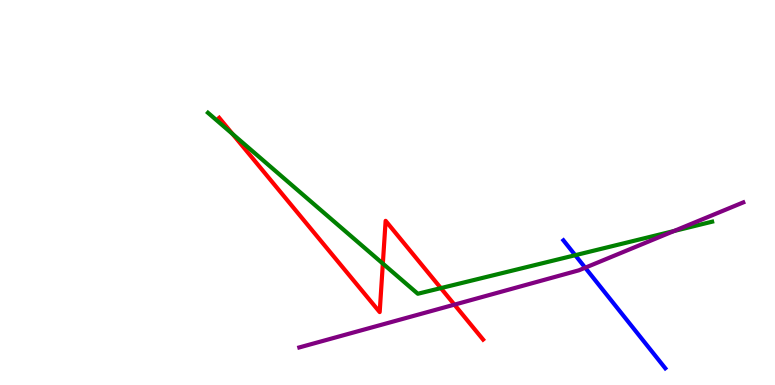[{'lines': ['blue', 'red'], 'intersections': []}, {'lines': ['green', 'red'], 'intersections': [{'x': 3.0, 'y': 6.52}, {'x': 4.94, 'y': 3.15}, {'x': 5.69, 'y': 2.52}]}, {'lines': ['purple', 'red'], 'intersections': [{'x': 5.86, 'y': 2.09}]}, {'lines': ['blue', 'green'], 'intersections': [{'x': 7.42, 'y': 3.37}]}, {'lines': ['blue', 'purple'], 'intersections': [{'x': 7.55, 'y': 3.05}]}, {'lines': ['green', 'purple'], 'intersections': [{'x': 8.7, 'y': 4.0}]}]